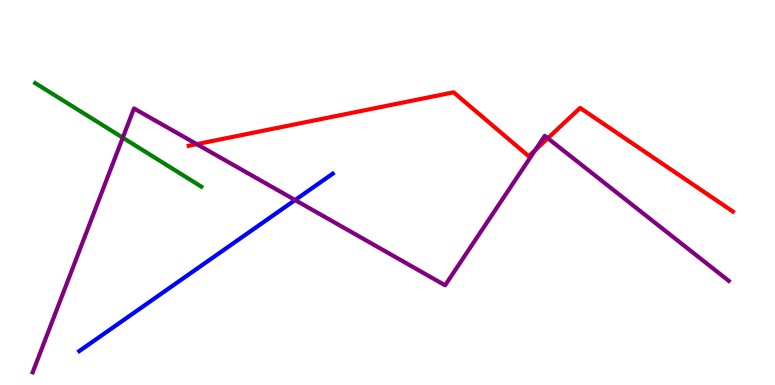[{'lines': ['blue', 'red'], 'intersections': []}, {'lines': ['green', 'red'], 'intersections': []}, {'lines': ['purple', 'red'], 'intersections': [{'x': 2.54, 'y': 6.26}, {'x': 6.91, 'y': 6.1}, {'x': 7.07, 'y': 6.41}]}, {'lines': ['blue', 'green'], 'intersections': []}, {'lines': ['blue', 'purple'], 'intersections': [{'x': 3.81, 'y': 4.8}]}, {'lines': ['green', 'purple'], 'intersections': [{'x': 1.58, 'y': 6.42}]}]